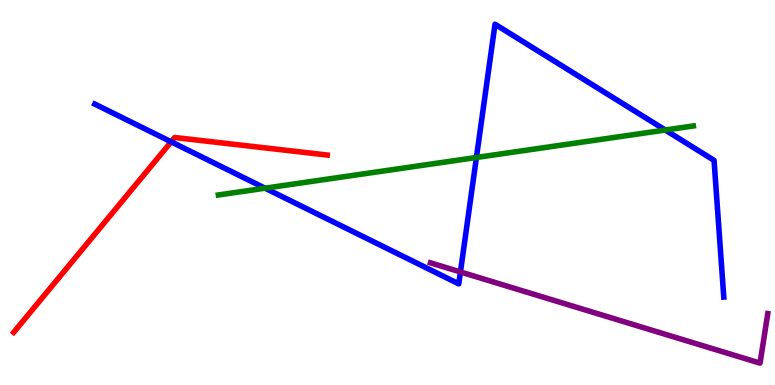[{'lines': ['blue', 'red'], 'intersections': [{'x': 2.21, 'y': 6.32}]}, {'lines': ['green', 'red'], 'intersections': []}, {'lines': ['purple', 'red'], 'intersections': []}, {'lines': ['blue', 'green'], 'intersections': [{'x': 3.42, 'y': 5.11}, {'x': 6.15, 'y': 5.91}, {'x': 8.58, 'y': 6.62}]}, {'lines': ['blue', 'purple'], 'intersections': [{'x': 5.94, 'y': 2.94}]}, {'lines': ['green', 'purple'], 'intersections': []}]